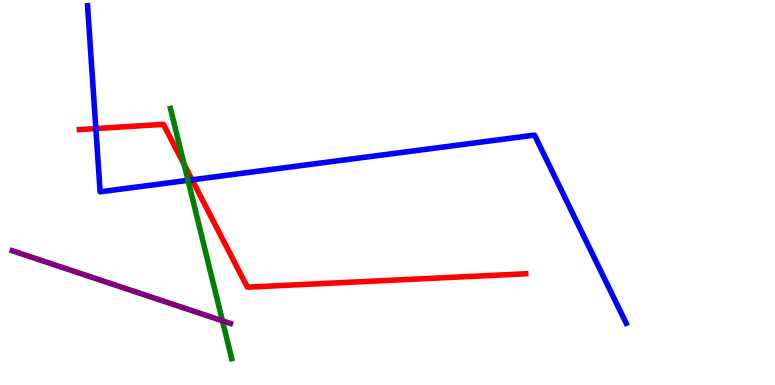[{'lines': ['blue', 'red'], 'intersections': [{'x': 1.24, 'y': 6.66}, {'x': 2.48, 'y': 5.33}]}, {'lines': ['green', 'red'], 'intersections': [{'x': 2.38, 'y': 5.73}]}, {'lines': ['purple', 'red'], 'intersections': []}, {'lines': ['blue', 'green'], 'intersections': [{'x': 2.43, 'y': 5.32}]}, {'lines': ['blue', 'purple'], 'intersections': []}, {'lines': ['green', 'purple'], 'intersections': [{'x': 2.87, 'y': 1.67}]}]